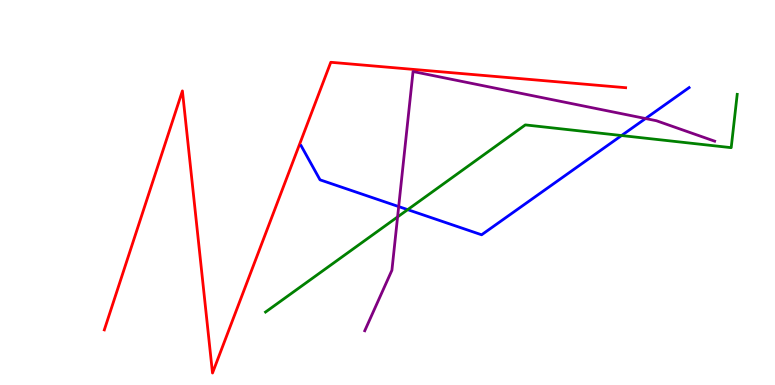[{'lines': ['blue', 'red'], 'intersections': []}, {'lines': ['green', 'red'], 'intersections': []}, {'lines': ['purple', 'red'], 'intersections': []}, {'lines': ['blue', 'green'], 'intersections': [{'x': 5.26, 'y': 4.55}, {'x': 8.02, 'y': 6.48}]}, {'lines': ['blue', 'purple'], 'intersections': [{'x': 5.14, 'y': 4.63}, {'x': 8.33, 'y': 6.92}]}, {'lines': ['green', 'purple'], 'intersections': [{'x': 5.13, 'y': 4.37}]}]